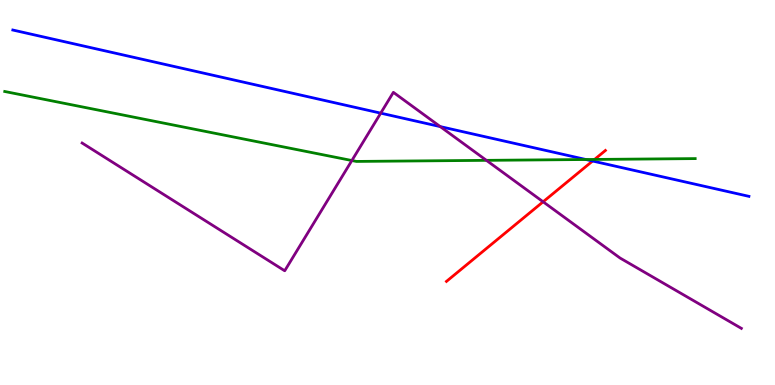[{'lines': ['blue', 'red'], 'intersections': [{'x': 7.65, 'y': 5.82}]}, {'lines': ['green', 'red'], 'intersections': [{'x': 7.67, 'y': 5.86}]}, {'lines': ['purple', 'red'], 'intersections': [{'x': 7.01, 'y': 4.76}]}, {'lines': ['blue', 'green'], 'intersections': [{'x': 7.56, 'y': 5.86}]}, {'lines': ['blue', 'purple'], 'intersections': [{'x': 4.91, 'y': 7.06}, {'x': 5.68, 'y': 6.71}]}, {'lines': ['green', 'purple'], 'intersections': [{'x': 4.54, 'y': 5.83}, {'x': 6.28, 'y': 5.84}]}]